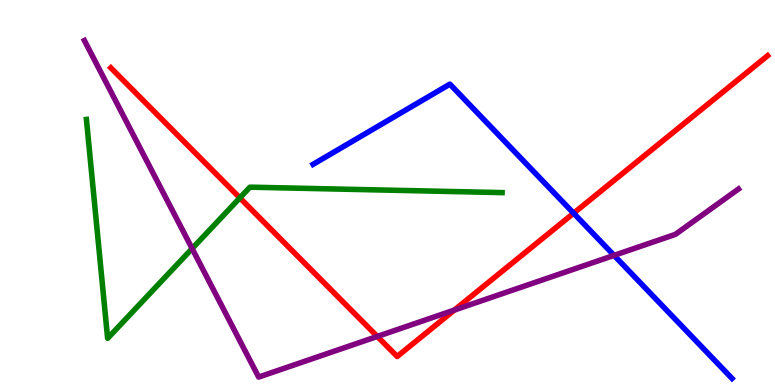[{'lines': ['blue', 'red'], 'intersections': [{'x': 7.4, 'y': 4.46}]}, {'lines': ['green', 'red'], 'intersections': [{'x': 3.09, 'y': 4.86}]}, {'lines': ['purple', 'red'], 'intersections': [{'x': 4.87, 'y': 1.26}, {'x': 5.86, 'y': 1.95}]}, {'lines': ['blue', 'green'], 'intersections': []}, {'lines': ['blue', 'purple'], 'intersections': [{'x': 7.92, 'y': 3.37}]}, {'lines': ['green', 'purple'], 'intersections': [{'x': 2.48, 'y': 3.54}]}]